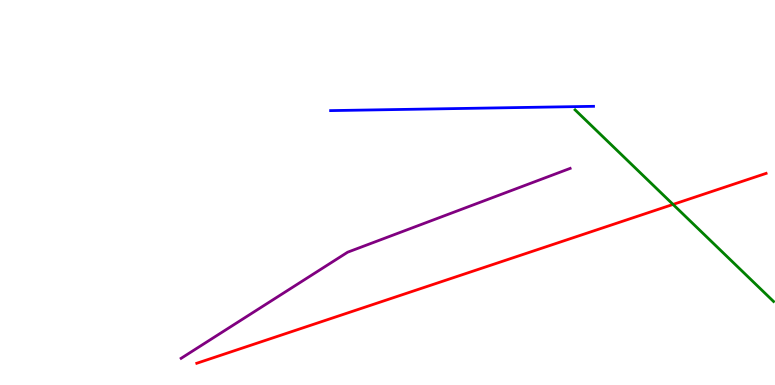[{'lines': ['blue', 'red'], 'intersections': []}, {'lines': ['green', 'red'], 'intersections': [{'x': 8.68, 'y': 4.69}]}, {'lines': ['purple', 'red'], 'intersections': []}, {'lines': ['blue', 'green'], 'intersections': []}, {'lines': ['blue', 'purple'], 'intersections': []}, {'lines': ['green', 'purple'], 'intersections': []}]